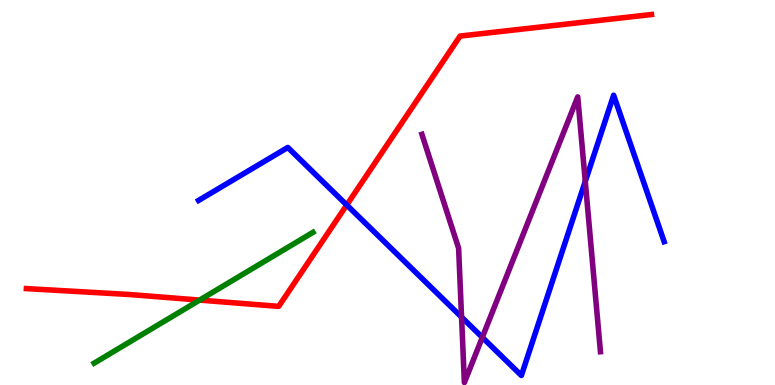[{'lines': ['blue', 'red'], 'intersections': [{'x': 4.47, 'y': 4.68}]}, {'lines': ['green', 'red'], 'intersections': [{'x': 2.58, 'y': 2.21}]}, {'lines': ['purple', 'red'], 'intersections': []}, {'lines': ['blue', 'green'], 'intersections': []}, {'lines': ['blue', 'purple'], 'intersections': [{'x': 5.96, 'y': 1.76}, {'x': 6.22, 'y': 1.24}, {'x': 7.55, 'y': 5.29}]}, {'lines': ['green', 'purple'], 'intersections': []}]